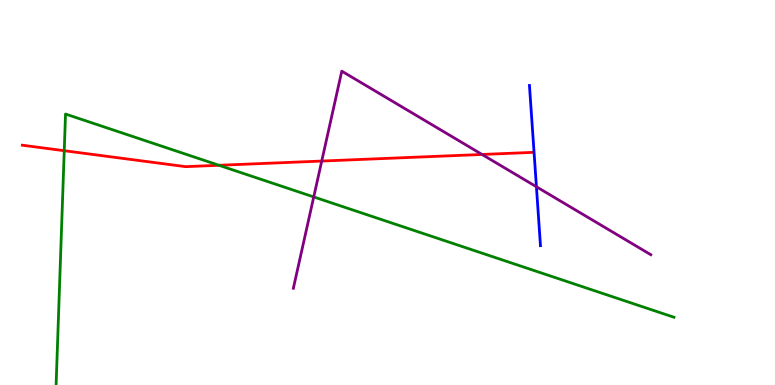[{'lines': ['blue', 'red'], 'intersections': []}, {'lines': ['green', 'red'], 'intersections': [{'x': 0.829, 'y': 6.09}, {'x': 2.83, 'y': 5.71}]}, {'lines': ['purple', 'red'], 'intersections': [{'x': 4.15, 'y': 5.82}, {'x': 6.22, 'y': 5.99}]}, {'lines': ['blue', 'green'], 'intersections': []}, {'lines': ['blue', 'purple'], 'intersections': [{'x': 6.92, 'y': 5.15}]}, {'lines': ['green', 'purple'], 'intersections': [{'x': 4.05, 'y': 4.88}]}]